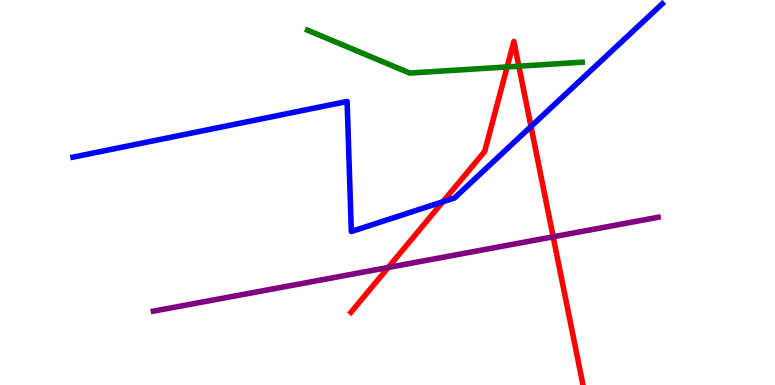[{'lines': ['blue', 'red'], 'intersections': [{'x': 5.71, 'y': 4.76}, {'x': 6.85, 'y': 6.71}]}, {'lines': ['green', 'red'], 'intersections': [{'x': 6.54, 'y': 8.26}, {'x': 6.69, 'y': 8.28}]}, {'lines': ['purple', 'red'], 'intersections': [{'x': 5.01, 'y': 3.05}, {'x': 7.14, 'y': 3.85}]}, {'lines': ['blue', 'green'], 'intersections': []}, {'lines': ['blue', 'purple'], 'intersections': []}, {'lines': ['green', 'purple'], 'intersections': []}]